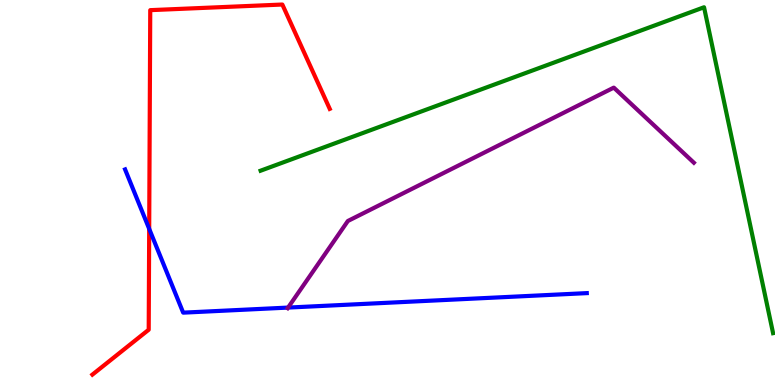[{'lines': ['blue', 'red'], 'intersections': [{'x': 1.93, 'y': 4.06}]}, {'lines': ['green', 'red'], 'intersections': []}, {'lines': ['purple', 'red'], 'intersections': []}, {'lines': ['blue', 'green'], 'intersections': []}, {'lines': ['blue', 'purple'], 'intersections': [{'x': 3.72, 'y': 2.01}]}, {'lines': ['green', 'purple'], 'intersections': []}]